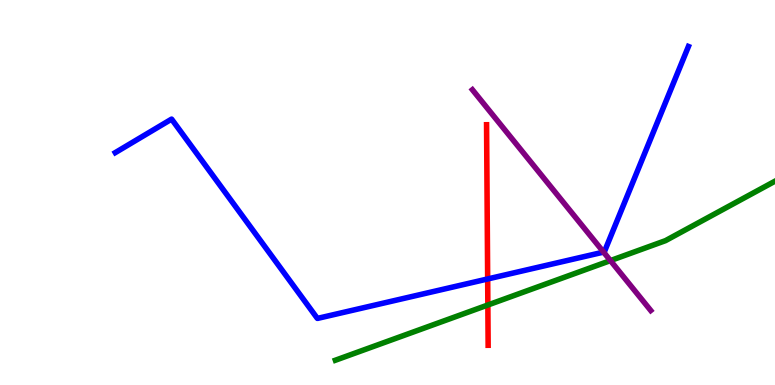[{'lines': ['blue', 'red'], 'intersections': [{'x': 6.29, 'y': 2.75}]}, {'lines': ['green', 'red'], 'intersections': [{'x': 6.29, 'y': 2.08}]}, {'lines': ['purple', 'red'], 'intersections': []}, {'lines': ['blue', 'green'], 'intersections': []}, {'lines': ['blue', 'purple'], 'intersections': [{'x': 7.79, 'y': 3.45}]}, {'lines': ['green', 'purple'], 'intersections': [{'x': 7.88, 'y': 3.23}]}]